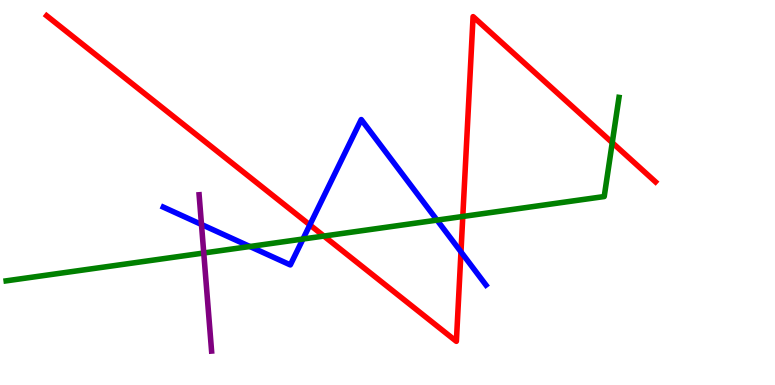[{'lines': ['blue', 'red'], 'intersections': [{'x': 4.0, 'y': 4.16}, {'x': 5.95, 'y': 3.46}]}, {'lines': ['green', 'red'], 'intersections': [{'x': 4.18, 'y': 3.87}, {'x': 5.97, 'y': 4.38}, {'x': 7.9, 'y': 6.29}]}, {'lines': ['purple', 'red'], 'intersections': []}, {'lines': ['blue', 'green'], 'intersections': [{'x': 3.22, 'y': 3.6}, {'x': 3.91, 'y': 3.79}, {'x': 5.64, 'y': 4.28}]}, {'lines': ['blue', 'purple'], 'intersections': [{'x': 2.6, 'y': 4.17}]}, {'lines': ['green', 'purple'], 'intersections': [{'x': 2.63, 'y': 3.43}]}]